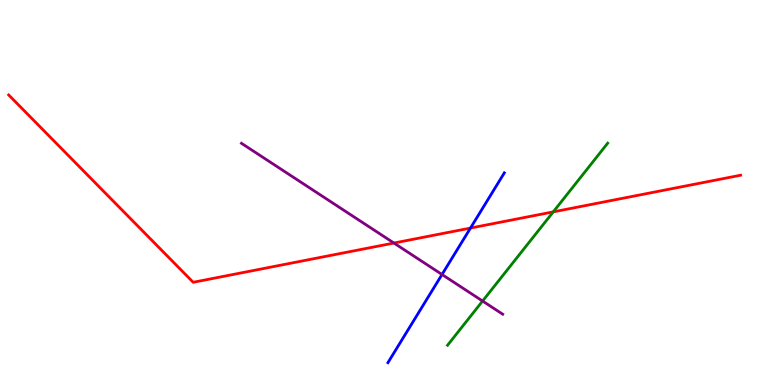[{'lines': ['blue', 'red'], 'intersections': [{'x': 6.07, 'y': 4.08}]}, {'lines': ['green', 'red'], 'intersections': [{'x': 7.14, 'y': 4.5}]}, {'lines': ['purple', 'red'], 'intersections': [{'x': 5.08, 'y': 3.69}]}, {'lines': ['blue', 'green'], 'intersections': []}, {'lines': ['blue', 'purple'], 'intersections': [{'x': 5.7, 'y': 2.87}]}, {'lines': ['green', 'purple'], 'intersections': [{'x': 6.23, 'y': 2.18}]}]